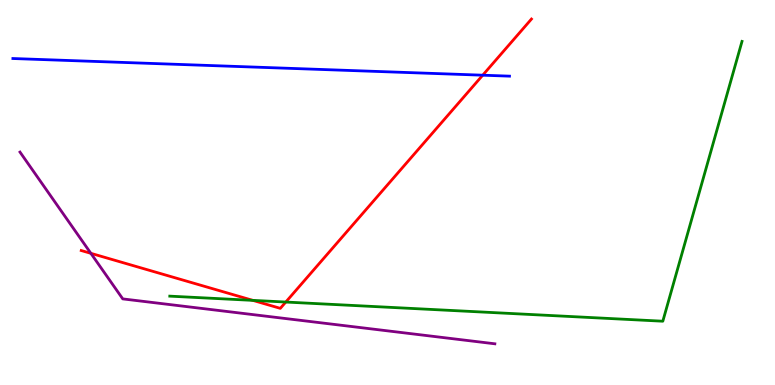[{'lines': ['blue', 'red'], 'intersections': [{'x': 6.23, 'y': 8.05}]}, {'lines': ['green', 'red'], 'intersections': [{'x': 3.26, 'y': 2.2}, {'x': 3.69, 'y': 2.15}]}, {'lines': ['purple', 'red'], 'intersections': [{'x': 1.17, 'y': 3.42}]}, {'lines': ['blue', 'green'], 'intersections': []}, {'lines': ['blue', 'purple'], 'intersections': []}, {'lines': ['green', 'purple'], 'intersections': []}]